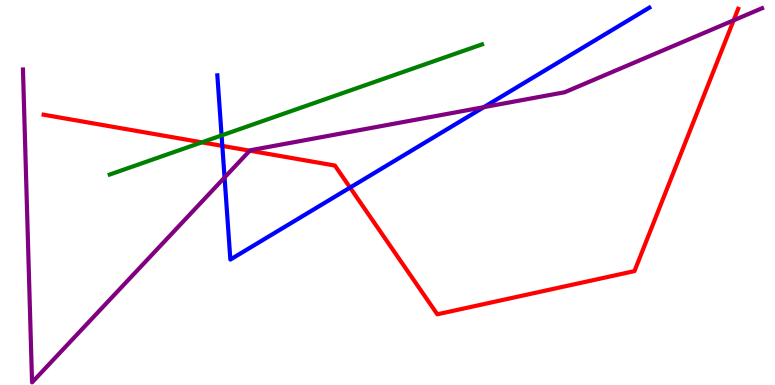[{'lines': ['blue', 'red'], 'intersections': [{'x': 2.87, 'y': 6.21}, {'x': 4.52, 'y': 5.13}]}, {'lines': ['green', 'red'], 'intersections': [{'x': 2.6, 'y': 6.3}]}, {'lines': ['purple', 'red'], 'intersections': [{'x': 3.22, 'y': 6.09}, {'x': 9.47, 'y': 9.47}]}, {'lines': ['blue', 'green'], 'intersections': [{'x': 2.86, 'y': 6.48}]}, {'lines': ['blue', 'purple'], 'intersections': [{'x': 2.9, 'y': 5.39}, {'x': 6.24, 'y': 7.22}]}, {'lines': ['green', 'purple'], 'intersections': []}]